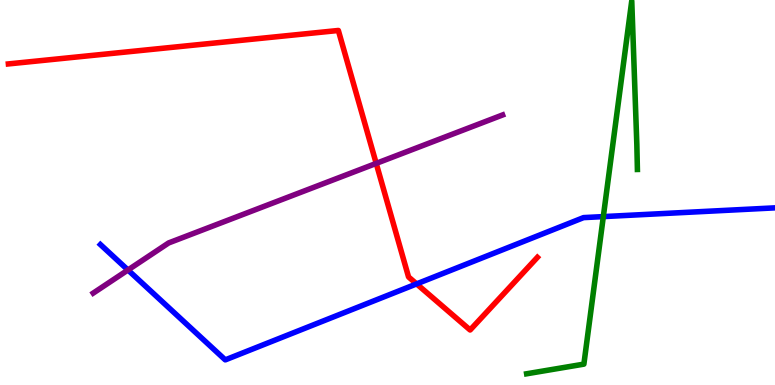[{'lines': ['blue', 'red'], 'intersections': [{'x': 5.38, 'y': 2.63}]}, {'lines': ['green', 'red'], 'intersections': []}, {'lines': ['purple', 'red'], 'intersections': [{'x': 4.85, 'y': 5.76}]}, {'lines': ['blue', 'green'], 'intersections': [{'x': 7.78, 'y': 4.37}]}, {'lines': ['blue', 'purple'], 'intersections': [{'x': 1.65, 'y': 2.99}]}, {'lines': ['green', 'purple'], 'intersections': []}]